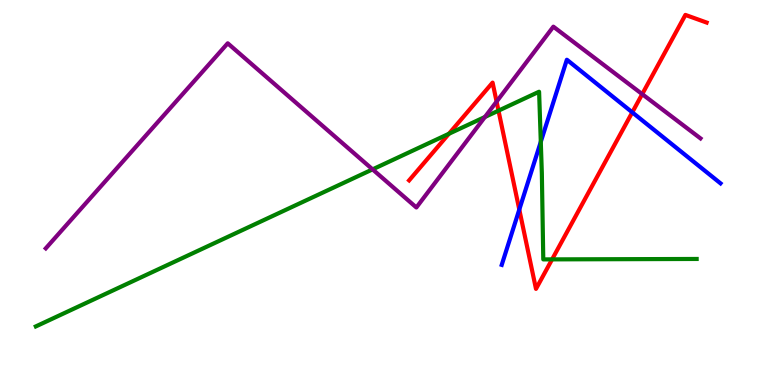[{'lines': ['blue', 'red'], 'intersections': [{'x': 6.7, 'y': 4.56}, {'x': 8.16, 'y': 7.08}]}, {'lines': ['green', 'red'], 'intersections': [{'x': 5.79, 'y': 6.53}, {'x': 6.43, 'y': 7.13}, {'x': 7.12, 'y': 3.26}]}, {'lines': ['purple', 'red'], 'intersections': [{'x': 6.41, 'y': 7.36}, {'x': 8.29, 'y': 7.55}]}, {'lines': ['blue', 'green'], 'intersections': [{'x': 6.98, 'y': 6.32}]}, {'lines': ['blue', 'purple'], 'intersections': []}, {'lines': ['green', 'purple'], 'intersections': [{'x': 4.81, 'y': 5.6}, {'x': 6.26, 'y': 6.96}]}]